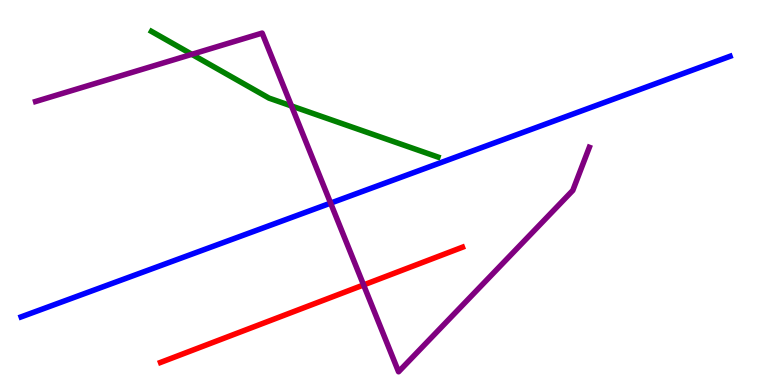[{'lines': ['blue', 'red'], 'intersections': []}, {'lines': ['green', 'red'], 'intersections': []}, {'lines': ['purple', 'red'], 'intersections': [{'x': 4.69, 'y': 2.6}]}, {'lines': ['blue', 'green'], 'intersections': []}, {'lines': ['blue', 'purple'], 'intersections': [{'x': 4.27, 'y': 4.72}]}, {'lines': ['green', 'purple'], 'intersections': [{'x': 2.48, 'y': 8.59}, {'x': 3.76, 'y': 7.25}]}]